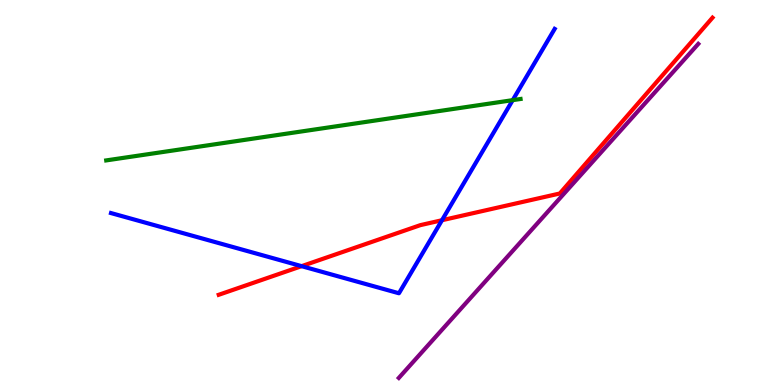[{'lines': ['blue', 'red'], 'intersections': [{'x': 3.89, 'y': 3.09}, {'x': 5.7, 'y': 4.28}]}, {'lines': ['green', 'red'], 'intersections': []}, {'lines': ['purple', 'red'], 'intersections': []}, {'lines': ['blue', 'green'], 'intersections': [{'x': 6.62, 'y': 7.4}]}, {'lines': ['blue', 'purple'], 'intersections': []}, {'lines': ['green', 'purple'], 'intersections': []}]